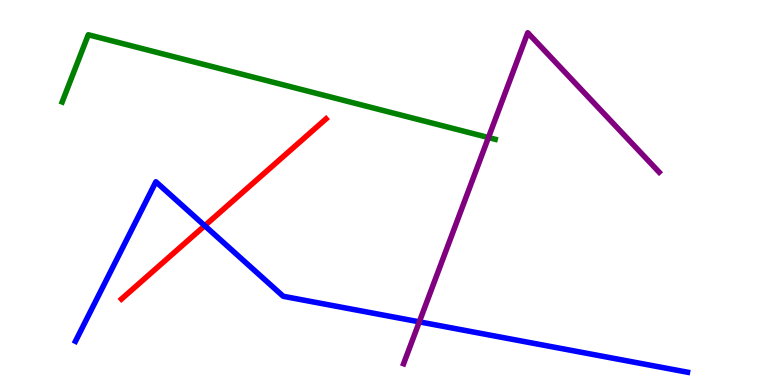[{'lines': ['blue', 'red'], 'intersections': [{'x': 2.64, 'y': 4.14}]}, {'lines': ['green', 'red'], 'intersections': []}, {'lines': ['purple', 'red'], 'intersections': []}, {'lines': ['blue', 'green'], 'intersections': []}, {'lines': ['blue', 'purple'], 'intersections': [{'x': 5.41, 'y': 1.64}]}, {'lines': ['green', 'purple'], 'intersections': [{'x': 6.3, 'y': 6.43}]}]